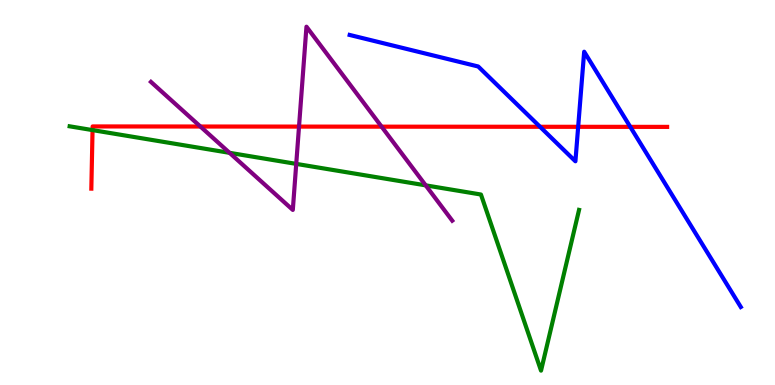[{'lines': ['blue', 'red'], 'intersections': [{'x': 6.97, 'y': 6.71}, {'x': 7.46, 'y': 6.71}, {'x': 8.13, 'y': 6.7}]}, {'lines': ['green', 'red'], 'intersections': [{'x': 1.19, 'y': 6.62}]}, {'lines': ['purple', 'red'], 'intersections': [{'x': 2.59, 'y': 6.71}, {'x': 3.86, 'y': 6.71}, {'x': 4.92, 'y': 6.71}]}, {'lines': ['blue', 'green'], 'intersections': []}, {'lines': ['blue', 'purple'], 'intersections': []}, {'lines': ['green', 'purple'], 'intersections': [{'x': 2.96, 'y': 6.03}, {'x': 3.82, 'y': 5.74}, {'x': 5.49, 'y': 5.19}]}]